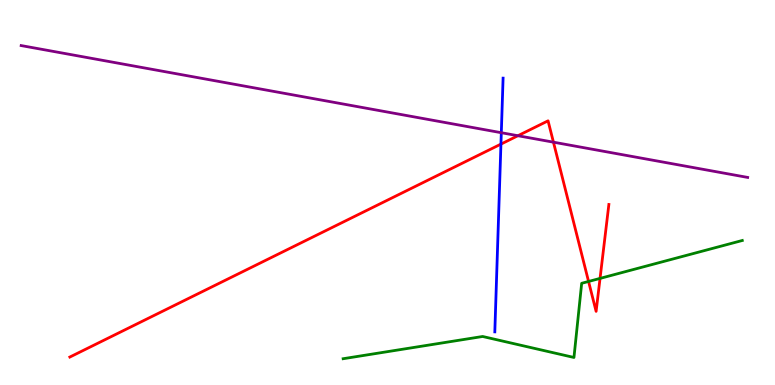[{'lines': ['blue', 'red'], 'intersections': [{'x': 6.46, 'y': 6.26}]}, {'lines': ['green', 'red'], 'intersections': [{'x': 7.59, 'y': 2.69}, {'x': 7.74, 'y': 2.77}]}, {'lines': ['purple', 'red'], 'intersections': [{'x': 6.68, 'y': 6.47}, {'x': 7.14, 'y': 6.31}]}, {'lines': ['blue', 'green'], 'intersections': []}, {'lines': ['blue', 'purple'], 'intersections': [{'x': 6.47, 'y': 6.55}]}, {'lines': ['green', 'purple'], 'intersections': []}]